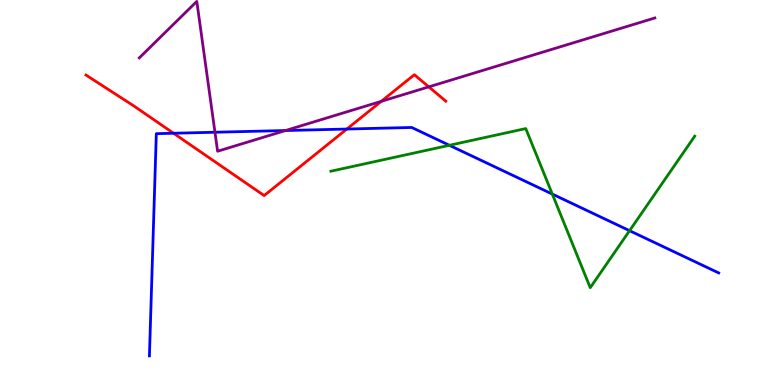[{'lines': ['blue', 'red'], 'intersections': [{'x': 2.24, 'y': 6.54}, {'x': 4.48, 'y': 6.65}]}, {'lines': ['green', 'red'], 'intersections': []}, {'lines': ['purple', 'red'], 'intersections': [{'x': 4.92, 'y': 7.37}, {'x': 5.53, 'y': 7.74}]}, {'lines': ['blue', 'green'], 'intersections': [{'x': 5.8, 'y': 6.23}, {'x': 7.13, 'y': 4.96}, {'x': 8.12, 'y': 4.01}]}, {'lines': ['blue', 'purple'], 'intersections': [{'x': 2.77, 'y': 6.57}, {'x': 3.68, 'y': 6.61}]}, {'lines': ['green', 'purple'], 'intersections': []}]